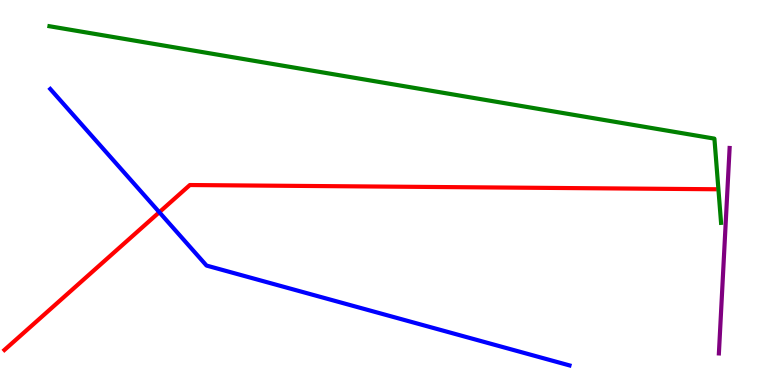[{'lines': ['blue', 'red'], 'intersections': [{'x': 2.06, 'y': 4.49}]}, {'lines': ['green', 'red'], 'intersections': []}, {'lines': ['purple', 'red'], 'intersections': []}, {'lines': ['blue', 'green'], 'intersections': []}, {'lines': ['blue', 'purple'], 'intersections': []}, {'lines': ['green', 'purple'], 'intersections': []}]